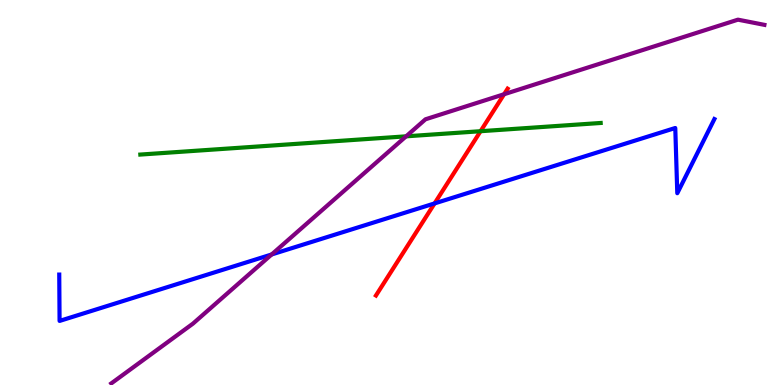[{'lines': ['blue', 'red'], 'intersections': [{'x': 5.61, 'y': 4.72}]}, {'lines': ['green', 'red'], 'intersections': [{'x': 6.2, 'y': 6.59}]}, {'lines': ['purple', 'red'], 'intersections': [{'x': 6.5, 'y': 7.55}]}, {'lines': ['blue', 'green'], 'intersections': []}, {'lines': ['blue', 'purple'], 'intersections': [{'x': 3.51, 'y': 3.39}]}, {'lines': ['green', 'purple'], 'intersections': [{'x': 5.24, 'y': 6.46}]}]